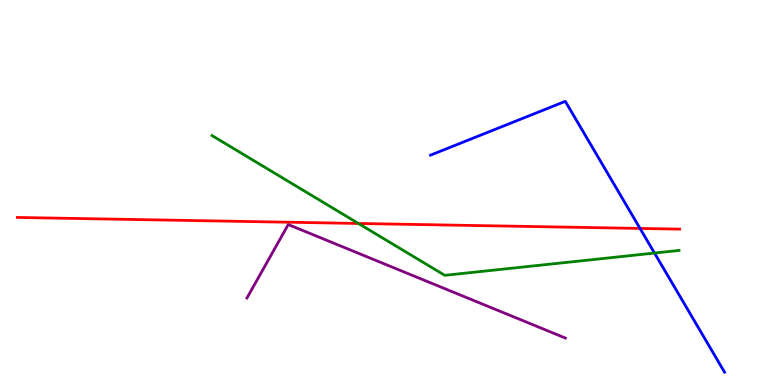[{'lines': ['blue', 'red'], 'intersections': [{'x': 8.26, 'y': 4.07}]}, {'lines': ['green', 'red'], 'intersections': [{'x': 4.62, 'y': 4.2}]}, {'lines': ['purple', 'red'], 'intersections': []}, {'lines': ['blue', 'green'], 'intersections': [{'x': 8.45, 'y': 3.43}]}, {'lines': ['blue', 'purple'], 'intersections': []}, {'lines': ['green', 'purple'], 'intersections': []}]